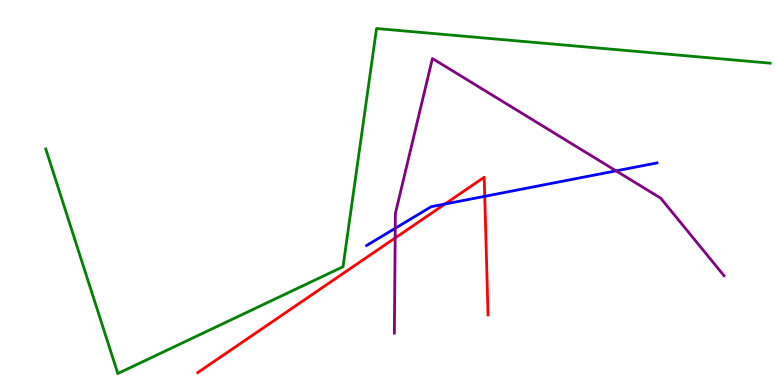[{'lines': ['blue', 'red'], 'intersections': [{'x': 5.74, 'y': 4.7}, {'x': 6.25, 'y': 4.9}]}, {'lines': ['green', 'red'], 'intersections': []}, {'lines': ['purple', 'red'], 'intersections': [{'x': 5.1, 'y': 3.82}]}, {'lines': ['blue', 'green'], 'intersections': []}, {'lines': ['blue', 'purple'], 'intersections': [{'x': 5.1, 'y': 4.07}, {'x': 7.95, 'y': 5.56}]}, {'lines': ['green', 'purple'], 'intersections': []}]